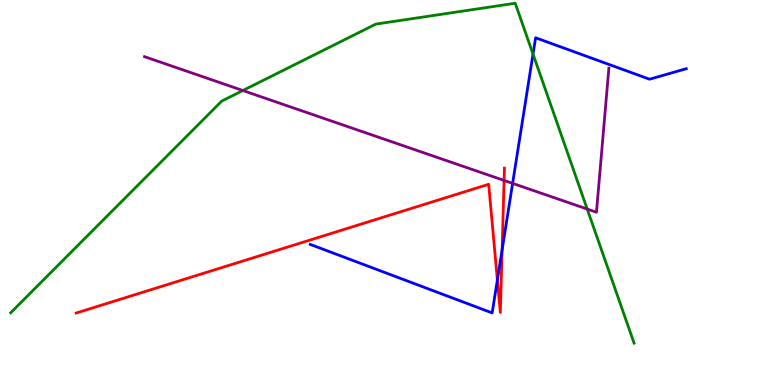[{'lines': ['blue', 'red'], 'intersections': [{'x': 6.42, 'y': 2.73}, {'x': 6.48, 'y': 3.51}]}, {'lines': ['green', 'red'], 'intersections': []}, {'lines': ['purple', 'red'], 'intersections': [{'x': 6.5, 'y': 5.31}]}, {'lines': ['blue', 'green'], 'intersections': [{'x': 6.88, 'y': 8.59}]}, {'lines': ['blue', 'purple'], 'intersections': [{'x': 6.61, 'y': 5.24}]}, {'lines': ['green', 'purple'], 'intersections': [{'x': 3.13, 'y': 7.65}, {'x': 7.58, 'y': 4.57}]}]